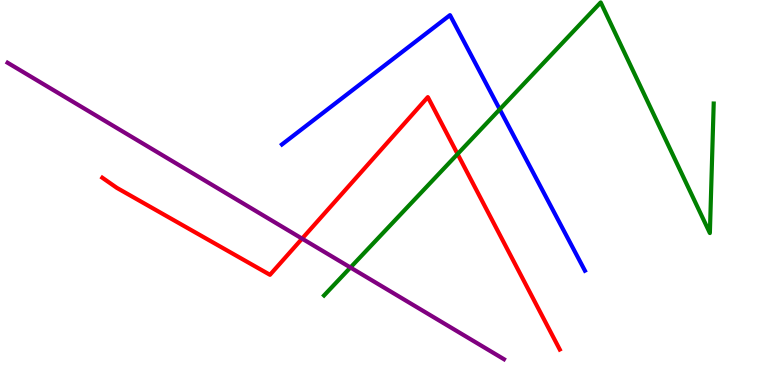[{'lines': ['blue', 'red'], 'intersections': []}, {'lines': ['green', 'red'], 'intersections': [{'x': 5.9, 'y': 6.0}]}, {'lines': ['purple', 'red'], 'intersections': [{'x': 3.9, 'y': 3.8}]}, {'lines': ['blue', 'green'], 'intersections': [{'x': 6.45, 'y': 7.16}]}, {'lines': ['blue', 'purple'], 'intersections': []}, {'lines': ['green', 'purple'], 'intersections': [{'x': 4.52, 'y': 3.05}]}]